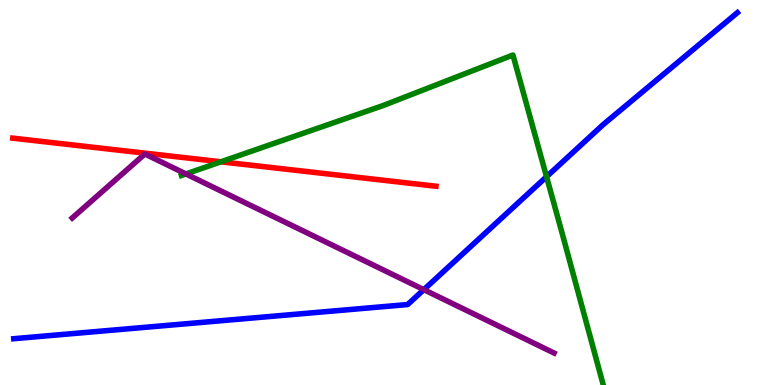[{'lines': ['blue', 'red'], 'intersections': []}, {'lines': ['green', 'red'], 'intersections': [{'x': 2.85, 'y': 5.8}]}, {'lines': ['purple', 'red'], 'intersections': []}, {'lines': ['blue', 'green'], 'intersections': [{'x': 7.05, 'y': 5.41}]}, {'lines': ['blue', 'purple'], 'intersections': [{'x': 5.47, 'y': 2.48}]}, {'lines': ['green', 'purple'], 'intersections': [{'x': 2.4, 'y': 5.48}]}]